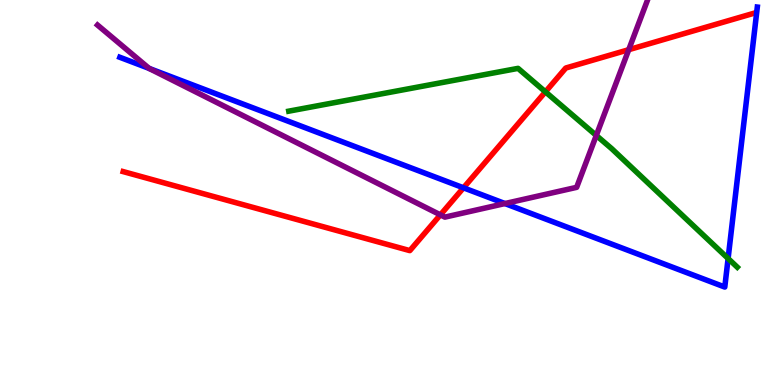[{'lines': ['blue', 'red'], 'intersections': [{'x': 5.98, 'y': 5.12}]}, {'lines': ['green', 'red'], 'intersections': [{'x': 7.04, 'y': 7.61}]}, {'lines': ['purple', 'red'], 'intersections': [{'x': 5.68, 'y': 4.42}, {'x': 8.11, 'y': 8.71}]}, {'lines': ['blue', 'green'], 'intersections': [{'x': 9.39, 'y': 3.29}]}, {'lines': ['blue', 'purple'], 'intersections': [{'x': 1.92, 'y': 8.22}, {'x': 6.52, 'y': 4.71}]}, {'lines': ['green', 'purple'], 'intersections': [{'x': 7.69, 'y': 6.48}]}]